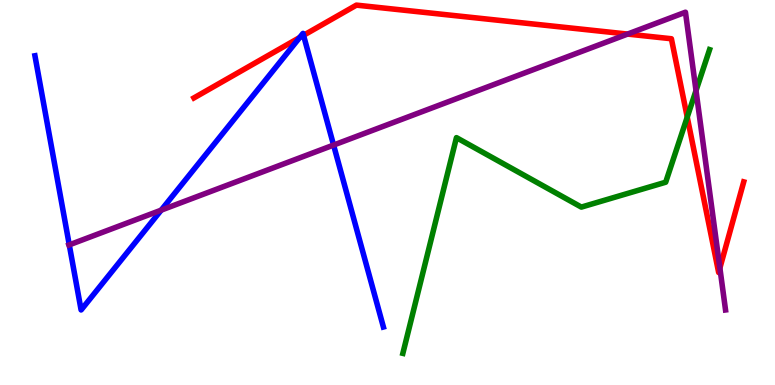[{'lines': ['blue', 'red'], 'intersections': [{'x': 3.87, 'y': 9.03}, {'x': 3.92, 'y': 9.08}]}, {'lines': ['green', 'red'], 'intersections': [{'x': 8.87, 'y': 6.96}]}, {'lines': ['purple', 'red'], 'intersections': [{'x': 8.1, 'y': 9.11}, {'x': 9.29, 'y': 3.04}]}, {'lines': ['blue', 'green'], 'intersections': []}, {'lines': ['blue', 'purple'], 'intersections': [{'x': 0.894, 'y': 3.64}, {'x': 2.08, 'y': 4.54}, {'x': 4.3, 'y': 6.23}]}, {'lines': ['green', 'purple'], 'intersections': [{'x': 8.98, 'y': 7.65}]}]